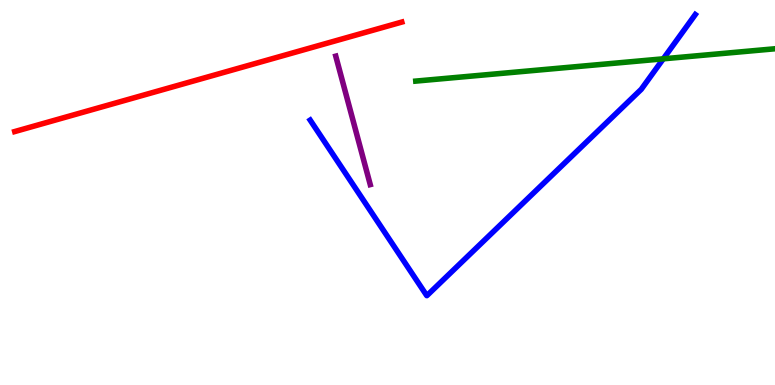[{'lines': ['blue', 'red'], 'intersections': []}, {'lines': ['green', 'red'], 'intersections': []}, {'lines': ['purple', 'red'], 'intersections': []}, {'lines': ['blue', 'green'], 'intersections': [{'x': 8.56, 'y': 8.47}]}, {'lines': ['blue', 'purple'], 'intersections': []}, {'lines': ['green', 'purple'], 'intersections': []}]